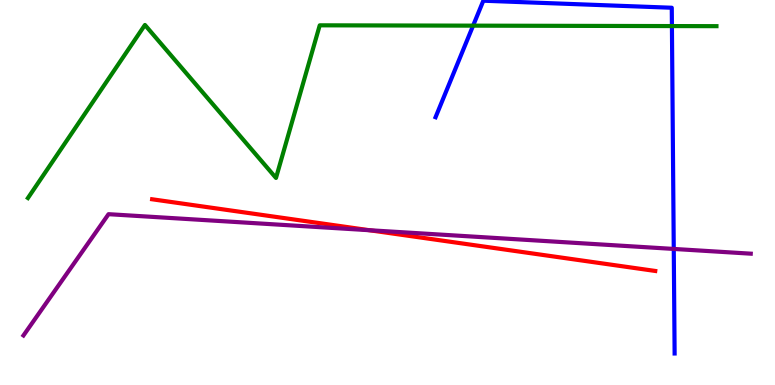[{'lines': ['blue', 'red'], 'intersections': []}, {'lines': ['green', 'red'], 'intersections': []}, {'lines': ['purple', 'red'], 'intersections': [{'x': 4.76, 'y': 4.02}]}, {'lines': ['blue', 'green'], 'intersections': [{'x': 6.1, 'y': 9.33}, {'x': 8.67, 'y': 9.32}]}, {'lines': ['blue', 'purple'], 'intersections': [{'x': 8.69, 'y': 3.53}]}, {'lines': ['green', 'purple'], 'intersections': []}]